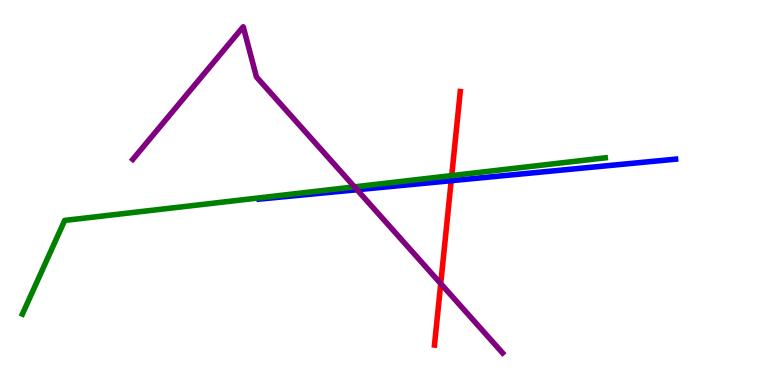[{'lines': ['blue', 'red'], 'intersections': [{'x': 5.82, 'y': 5.31}]}, {'lines': ['green', 'red'], 'intersections': [{'x': 5.83, 'y': 5.44}]}, {'lines': ['purple', 'red'], 'intersections': [{'x': 5.69, 'y': 2.63}]}, {'lines': ['blue', 'green'], 'intersections': []}, {'lines': ['blue', 'purple'], 'intersections': [{'x': 4.61, 'y': 5.07}]}, {'lines': ['green', 'purple'], 'intersections': [{'x': 4.57, 'y': 5.15}]}]